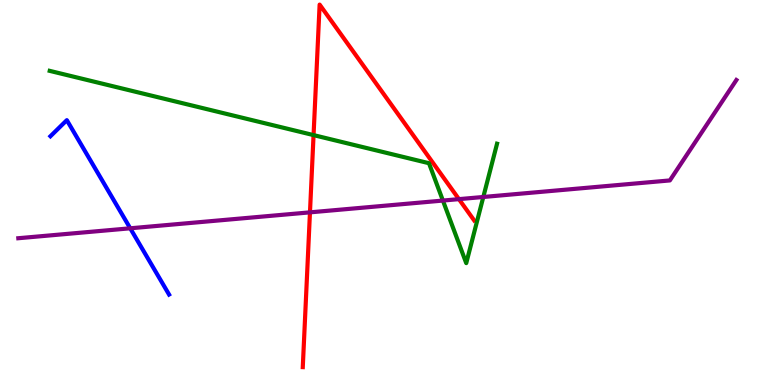[{'lines': ['blue', 'red'], 'intersections': []}, {'lines': ['green', 'red'], 'intersections': [{'x': 4.05, 'y': 6.49}]}, {'lines': ['purple', 'red'], 'intersections': [{'x': 4.0, 'y': 4.48}, {'x': 5.92, 'y': 4.83}]}, {'lines': ['blue', 'green'], 'intersections': []}, {'lines': ['blue', 'purple'], 'intersections': [{'x': 1.68, 'y': 4.07}]}, {'lines': ['green', 'purple'], 'intersections': [{'x': 5.71, 'y': 4.79}, {'x': 6.24, 'y': 4.88}]}]